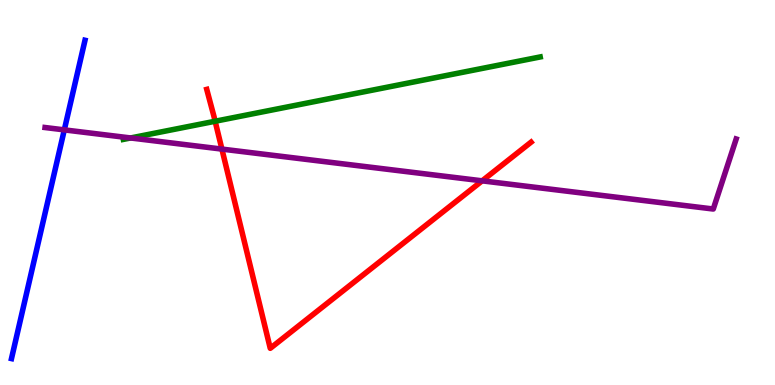[{'lines': ['blue', 'red'], 'intersections': []}, {'lines': ['green', 'red'], 'intersections': [{'x': 2.78, 'y': 6.85}]}, {'lines': ['purple', 'red'], 'intersections': [{'x': 2.86, 'y': 6.13}, {'x': 6.22, 'y': 5.3}]}, {'lines': ['blue', 'green'], 'intersections': []}, {'lines': ['blue', 'purple'], 'intersections': [{'x': 0.83, 'y': 6.63}]}, {'lines': ['green', 'purple'], 'intersections': [{'x': 1.69, 'y': 6.42}]}]